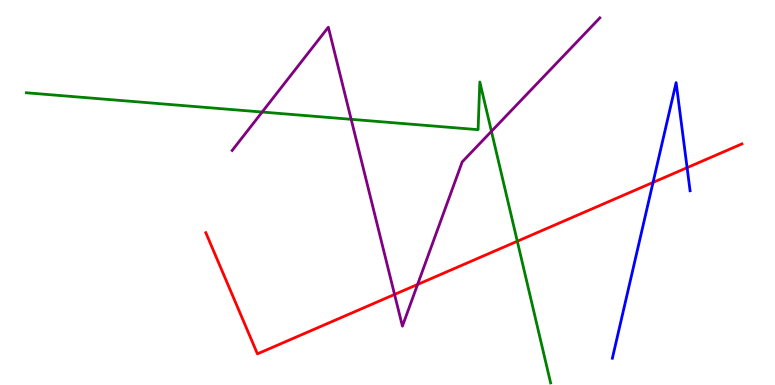[{'lines': ['blue', 'red'], 'intersections': [{'x': 8.43, 'y': 5.26}, {'x': 8.87, 'y': 5.64}]}, {'lines': ['green', 'red'], 'intersections': [{'x': 6.67, 'y': 3.73}]}, {'lines': ['purple', 'red'], 'intersections': [{'x': 5.09, 'y': 2.35}, {'x': 5.39, 'y': 2.61}]}, {'lines': ['blue', 'green'], 'intersections': []}, {'lines': ['blue', 'purple'], 'intersections': []}, {'lines': ['green', 'purple'], 'intersections': [{'x': 3.38, 'y': 7.09}, {'x': 4.53, 'y': 6.9}, {'x': 6.34, 'y': 6.59}]}]